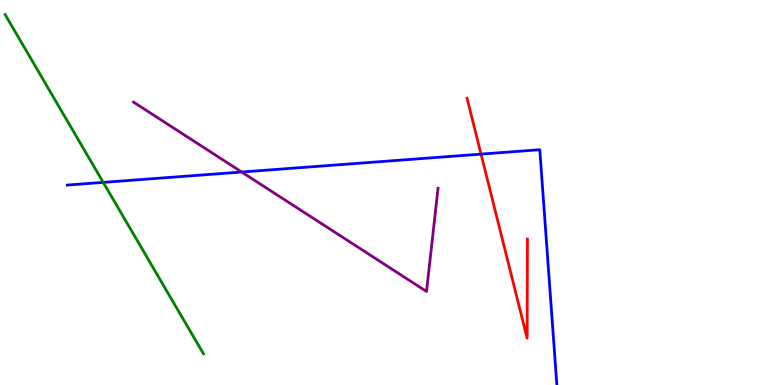[{'lines': ['blue', 'red'], 'intersections': [{'x': 6.21, 'y': 6.0}]}, {'lines': ['green', 'red'], 'intersections': []}, {'lines': ['purple', 'red'], 'intersections': []}, {'lines': ['blue', 'green'], 'intersections': [{'x': 1.33, 'y': 5.26}]}, {'lines': ['blue', 'purple'], 'intersections': [{'x': 3.12, 'y': 5.53}]}, {'lines': ['green', 'purple'], 'intersections': []}]